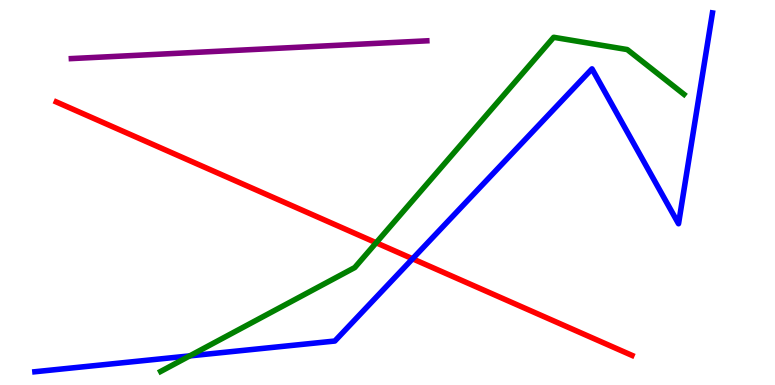[{'lines': ['blue', 'red'], 'intersections': [{'x': 5.32, 'y': 3.28}]}, {'lines': ['green', 'red'], 'intersections': [{'x': 4.85, 'y': 3.69}]}, {'lines': ['purple', 'red'], 'intersections': []}, {'lines': ['blue', 'green'], 'intersections': [{'x': 2.45, 'y': 0.756}]}, {'lines': ['blue', 'purple'], 'intersections': []}, {'lines': ['green', 'purple'], 'intersections': []}]